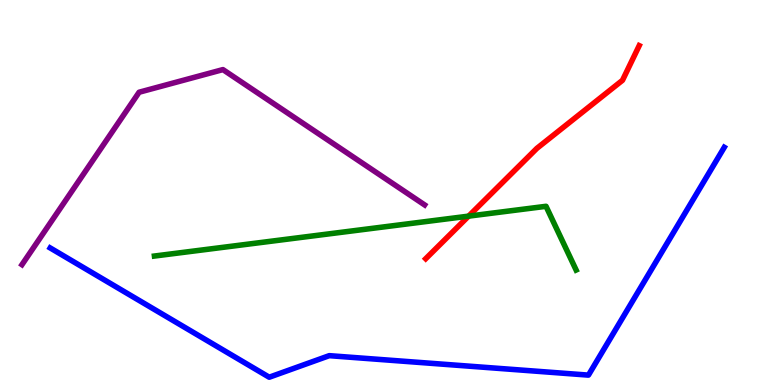[{'lines': ['blue', 'red'], 'intersections': []}, {'lines': ['green', 'red'], 'intersections': [{'x': 6.05, 'y': 4.39}]}, {'lines': ['purple', 'red'], 'intersections': []}, {'lines': ['blue', 'green'], 'intersections': []}, {'lines': ['blue', 'purple'], 'intersections': []}, {'lines': ['green', 'purple'], 'intersections': []}]